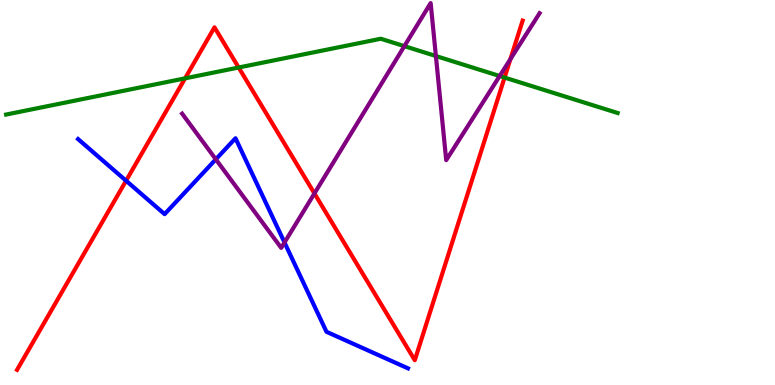[{'lines': ['blue', 'red'], 'intersections': [{'x': 1.63, 'y': 5.31}]}, {'lines': ['green', 'red'], 'intersections': [{'x': 2.39, 'y': 7.97}, {'x': 3.08, 'y': 8.25}, {'x': 6.51, 'y': 7.99}]}, {'lines': ['purple', 'red'], 'intersections': [{'x': 4.06, 'y': 4.98}, {'x': 6.59, 'y': 8.46}]}, {'lines': ['blue', 'green'], 'intersections': []}, {'lines': ['blue', 'purple'], 'intersections': [{'x': 2.78, 'y': 5.86}, {'x': 3.67, 'y': 3.7}]}, {'lines': ['green', 'purple'], 'intersections': [{'x': 5.22, 'y': 8.8}, {'x': 5.62, 'y': 8.54}, {'x': 6.45, 'y': 8.03}]}]